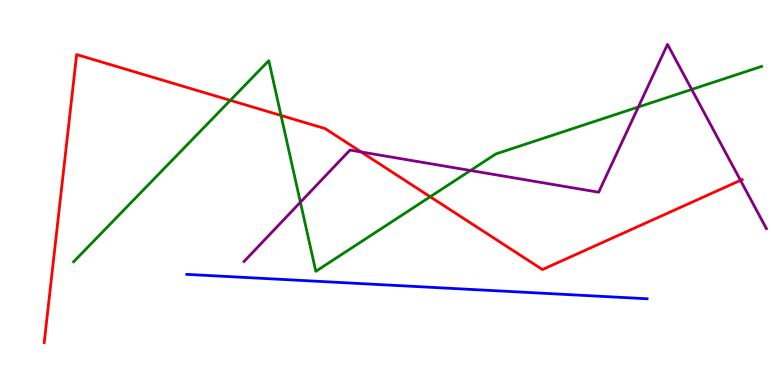[{'lines': ['blue', 'red'], 'intersections': []}, {'lines': ['green', 'red'], 'intersections': [{'x': 2.97, 'y': 7.39}, {'x': 3.63, 'y': 7.0}, {'x': 5.55, 'y': 4.89}]}, {'lines': ['purple', 'red'], 'intersections': [{'x': 4.66, 'y': 6.05}, {'x': 9.55, 'y': 5.32}]}, {'lines': ['blue', 'green'], 'intersections': []}, {'lines': ['blue', 'purple'], 'intersections': []}, {'lines': ['green', 'purple'], 'intersections': [{'x': 3.88, 'y': 4.75}, {'x': 6.07, 'y': 5.57}, {'x': 8.24, 'y': 7.22}, {'x': 8.93, 'y': 7.68}]}]